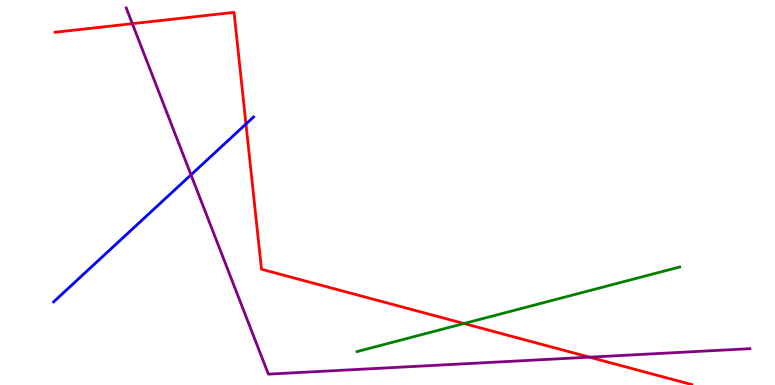[{'lines': ['blue', 'red'], 'intersections': [{'x': 3.17, 'y': 6.78}]}, {'lines': ['green', 'red'], 'intersections': [{'x': 5.99, 'y': 1.6}]}, {'lines': ['purple', 'red'], 'intersections': [{'x': 1.71, 'y': 9.39}, {'x': 7.61, 'y': 0.723}]}, {'lines': ['blue', 'green'], 'intersections': []}, {'lines': ['blue', 'purple'], 'intersections': [{'x': 2.46, 'y': 5.46}]}, {'lines': ['green', 'purple'], 'intersections': []}]